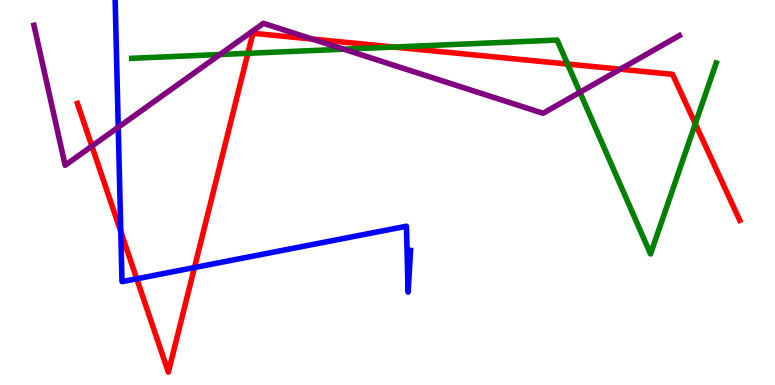[{'lines': ['blue', 'red'], 'intersections': [{'x': 1.56, 'y': 3.99}, {'x': 1.76, 'y': 2.76}, {'x': 2.51, 'y': 3.05}]}, {'lines': ['green', 'red'], 'intersections': [{'x': 3.2, 'y': 8.62}, {'x': 5.08, 'y': 8.78}, {'x': 7.32, 'y': 8.34}, {'x': 8.97, 'y': 6.79}]}, {'lines': ['purple', 'red'], 'intersections': [{'x': 1.19, 'y': 6.2}, {'x': 4.03, 'y': 8.99}, {'x': 8.0, 'y': 8.2}]}, {'lines': ['blue', 'green'], 'intersections': []}, {'lines': ['blue', 'purple'], 'intersections': [{'x': 1.53, 'y': 6.69}]}, {'lines': ['green', 'purple'], 'intersections': [{'x': 2.84, 'y': 8.58}, {'x': 4.44, 'y': 8.72}, {'x': 7.48, 'y': 7.6}]}]